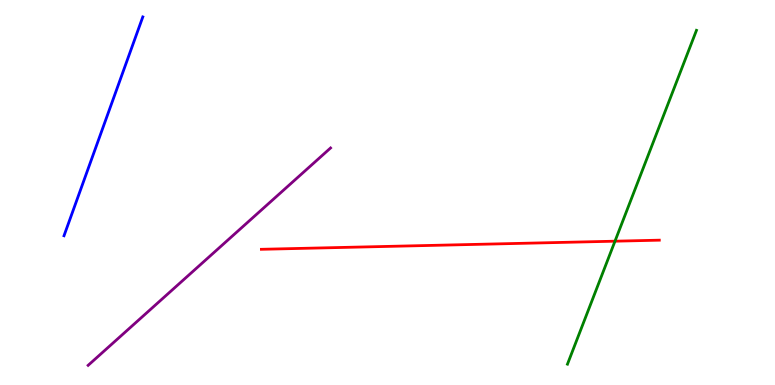[{'lines': ['blue', 'red'], 'intersections': []}, {'lines': ['green', 'red'], 'intersections': [{'x': 7.94, 'y': 3.74}]}, {'lines': ['purple', 'red'], 'intersections': []}, {'lines': ['blue', 'green'], 'intersections': []}, {'lines': ['blue', 'purple'], 'intersections': []}, {'lines': ['green', 'purple'], 'intersections': []}]